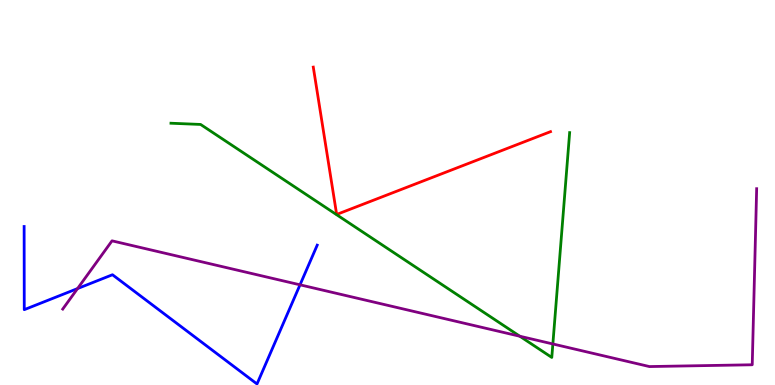[{'lines': ['blue', 'red'], 'intersections': []}, {'lines': ['green', 'red'], 'intersections': []}, {'lines': ['purple', 'red'], 'intersections': []}, {'lines': ['blue', 'green'], 'intersections': []}, {'lines': ['blue', 'purple'], 'intersections': [{'x': 1.0, 'y': 2.5}, {'x': 3.87, 'y': 2.6}]}, {'lines': ['green', 'purple'], 'intersections': [{'x': 6.71, 'y': 1.27}, {'x': 7.13, 'y': 1.07}]}]